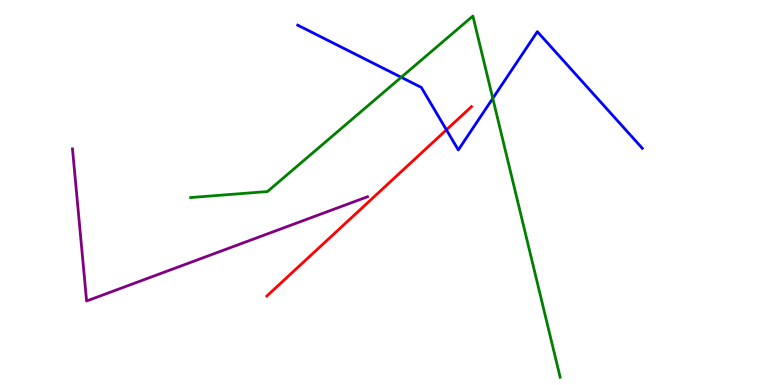[{'lines': ['blue', 'red'], 'intersections': [{'x': 5.76, 'y': 6.63}]}, {'lines': ['green', 'red'], 'intersections': []}, {'lines': ['purple', 'red'], 'intersections': []}, {'lines': ['blue', 'green'], 'intersections': [{'x': 5.18, 'y': 7.99}, {'x': 6.36, 'y': 7.44}]}, {'lines': ['blue', 'purple'], 'intersections': []}, {'lines': ['green', 'purple'], 'intersections': []}]